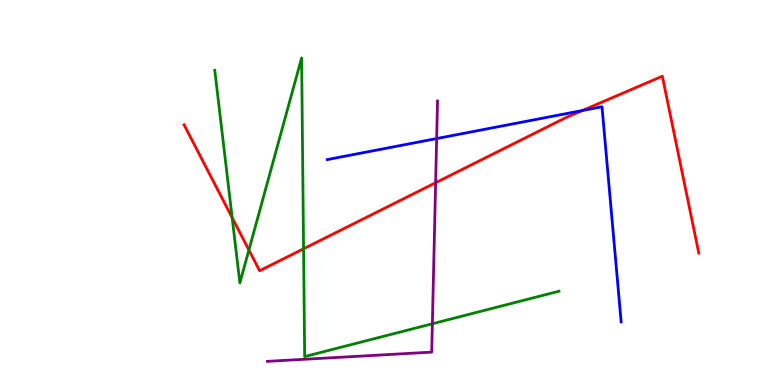[{'lines': ['blue', 'red'], 'intersections': [{'x': 7.51, 'y': 7.13}]}, {'lines': ['green', 'red'], 'intersections': [{'x': 3.0, 'y': 4.34}, {'x': 3.21, 'y': 3.51}, {'x': 3.92, 'y': 3.54}]}, {'lines': ['purple', 'red'], 'intersections': [{'x': 5.62, 'y': 5.25}]}, {'lines': ['blue', 'green'], 'intersections': []}, {'lines': ['blue', 'purple'], 'intersections': [{'x': 5.63, 'y': 6.4}]}, {'lines': ['green', 'purple'], 'intersections': [{'x': 5.58, 'y': 1.59}]}]